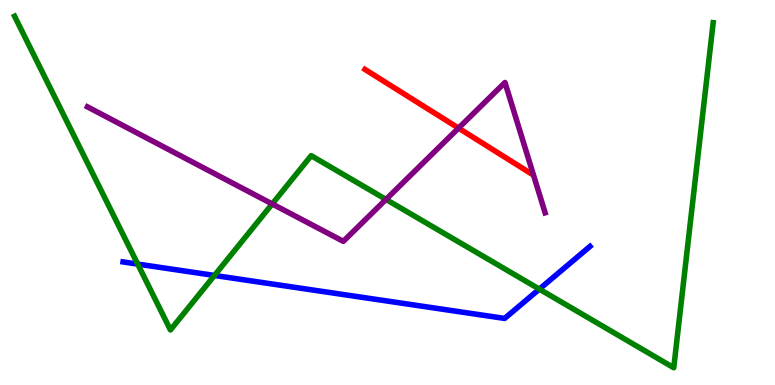[{'lines': ['blue', 'red'], 'intersections': []}, {'lines': ['green', 'red'], 'intersections': []}, {'lines': ['purple', 'red'], 'intersections': [{'x': 5.92, 'y': 6.67}]}, {'lines': ['blue', 'green'], 'intersections': [{'x': 1.78, 'y': 3.14}, {'x': 2.77, 'y': 2.85}, {'x': 6.96, 'y': 2.49}]}, {'lines': ['blue', 'purple'], 'intersections': []}, {'lines': ['green', 'purple'], 'intersections': [{'x': 3.51, 'y': 4.7}, {'x': 4.98, 'y': 4.82}]}]